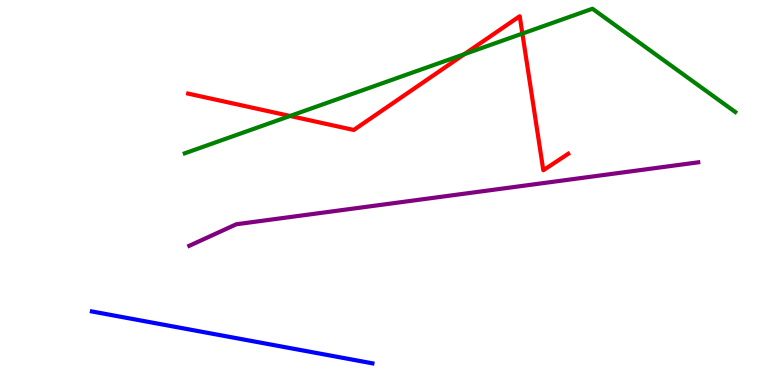[{'lines': ['blue', 'red'], 'intersections': []}, {'lines': ['green', 'red'], 'intersections': [{'x': 3.74, 'y': 6.99}, {'x': 5.99, 'y': 8.59}, {'x': 6.74, 'y': 9.13}]}, {'lines': ['purple', 'red'], 'intersections': []}, {'lines': ['blue', 'green'], 'intersections': []}, {'lines': ['blue', 'purple'], 'intersections': []}, {'lines': ['green', 'purple'], 'intersections': []}]